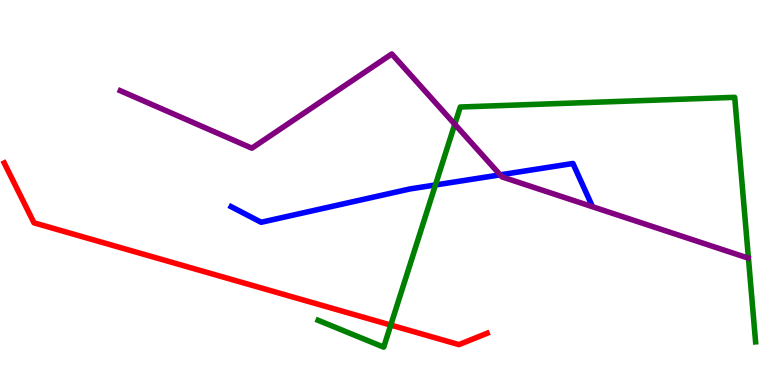[{'lines': ['blue', 'red'], 'intersections': []}, {'lines': ['green', 'red'], 'intersections': [{'x': 5.04, 'y': 1.56}]}, {'lines': ['purple', 'red'], 'intersections': []}, {'lines': ['blue', 'green'], 'intersections': [{'x': 5.62, 'y': 5.2}]}, {'lines': ['blue', 'purple'], 'intersections': [{'x': 6.45, 'y': 5.46}]}, {'lines': ['green', 'purple'], 'intersections': [{'x': 5.87, 'y': 6.77}]}]